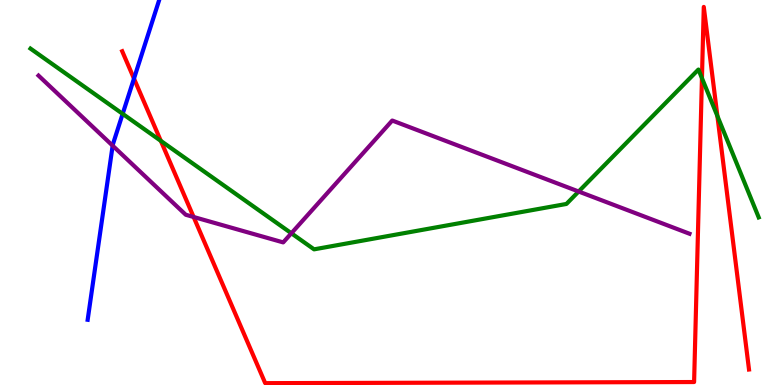[{'lines': ['blue', 'red'], 'intersections': [{'x': 1.73, 'y': 7.96}]}, {'lines': ['green', 'red'], 'intersections': [{'x': 2.08, 'y': 6.34}, {'x': 9.06, 'y': 7.97}, {'x': 9.26, 'y': 6.99}]}, {'lines': ['purple', 'red'], 'intersections': [{'x': 2.5, 'y': 4.36}]}, {'lines': ['blue', 'green'], 'intersections': [{'x': 1.58, 'y': 7.04}]}, {'lines': ['blue', 'purple'], 'intersections': [{'x': 1.45, 'y': 6.22}]}, {'lines': ['green', 'purple'], 'intersections': [{'x': 3.76, 'y': 3.94}, {'x': 7.47, 'y': 5.03}]}]